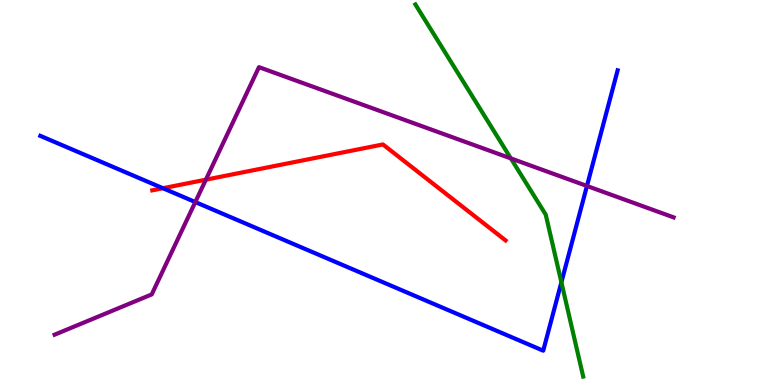[{'lines': ['blue', 'red'], 'intersections': [{'x': 2.1, 'y': 5.11}]}, {'lines': ['green', 'red'], 'intersections': []}, {'lines': ['purple', 'red'], 'intersections': [{'x': 2.66, 'y': 5.33}]}, {'lines': ['blue', 'green'], 'intersections': [{'x': 7.24, 'y': 2.67}]}, {'lines': ['blue', 'purple'], 'intersections': [{'x': 2.52, 'y': 4.75}, {'x': 7.57, 'y': 5.17}]}, {'lines': ['green', 'purple'], 'intersections': [{'x': 6.59, 'y': 5.89}]}]